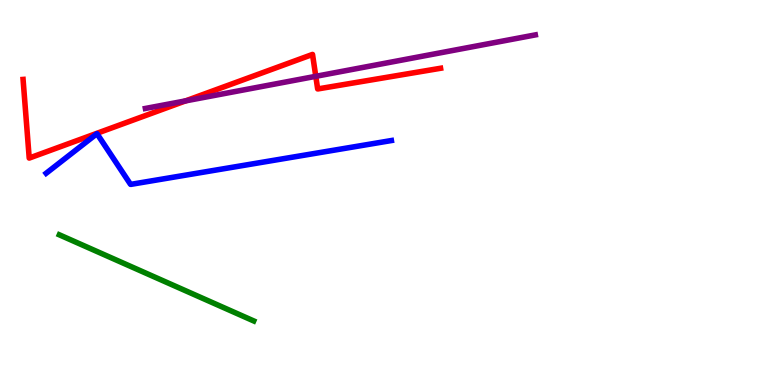[{'lines': ['blue', 'red'], 'intersections': []}, {'lines': ['green', 'red'], 'intersections': []}, {'lines': ['purple', 'red'], 'intersections': [{'x': 2.39, 'y': 7.38}, {'x': 4.07, 'y': 8.02}]}, {'lines': ['blue', 'green'], 'intersections': []}, {'lines': ['blue', 'purple'], 'intersections': []}, {'lines': ['green', 'purple'], 'intersections': []}]